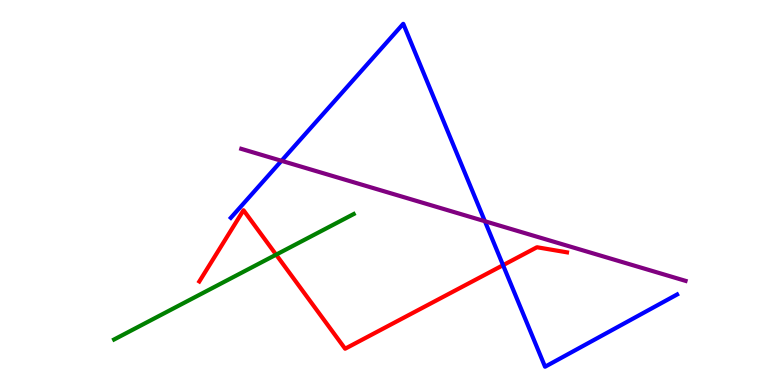[{'lines': ['blue', 'red'], 'intersections': [{'x': 6.49, 'y': 3.11}]}, {'lines': ['green', 'red'], 'intersections': [{'x': 3.56, 'y': 3.39}]}, {'lines': ['purple', 'red'], 'intersections': []}, {'lines': ['blue', 'green'], 'intersections': []}, {'lines': ['blue', 'purple'], 'intersections': [{'x': 3.63, 'y': 5.82}, {'x': 6.26, 'y': 4.25}]}, {'lines': ['green', 'purple'], 'intersections': []}]